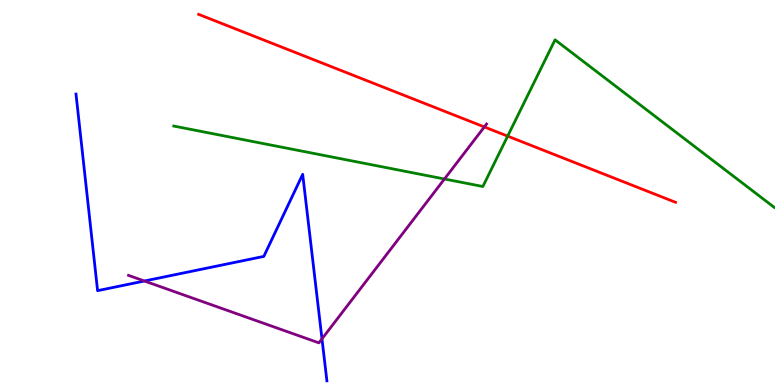[{'lines': ['blue', 'red'], 'intersections': []}, {'lines': ['green', 'red'], 'intersections': [{'x': 6.55, 'y': 6.46}]}, {'lines': ['purple', 'red'], 'intersections': [{'x': 6.25, 'y': 6.7}]}, {'lines': ['blue', 'green'], 'intersections': []}, {'lines': ['blue', 'purple'], 'intersections': [{'x': 1.86, 'y': 2.7}, {'x': 4.15, 'y': 1.2}]}, {'lines': ['green', 'purple'], 'intersections': [{'x': 5.73, 'y': 5.35}]}]